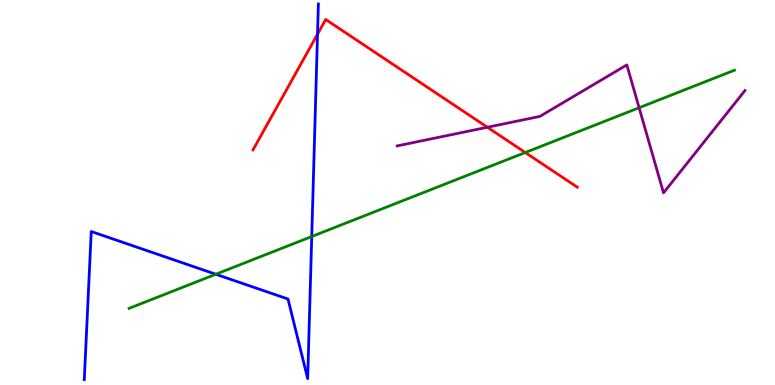[{'lines': ['blue', 'red'], 'intersections': [{'x': 4.1, 'y': 9.11}]}, {'lines': ['green', 'red'], 'intersections': [{'x': 6.78, 'y': 6.04}]}, {'lines': ['purple', 'red'], 'intersections': [{'x': 6.29, 'y': 6.69}]}, {'lines': ['blue', 'green'], 'intersections': [{'x': 2.78, 'y': 2.88}, {'x': 4.02, 'y': 3.86}]}, {'lines': ['blue', 'purple'], 'intersections': []}, {'lines': ['green', 'purple'], 'intersections': [{'x': 8.25, 'y': 7.2}]}]